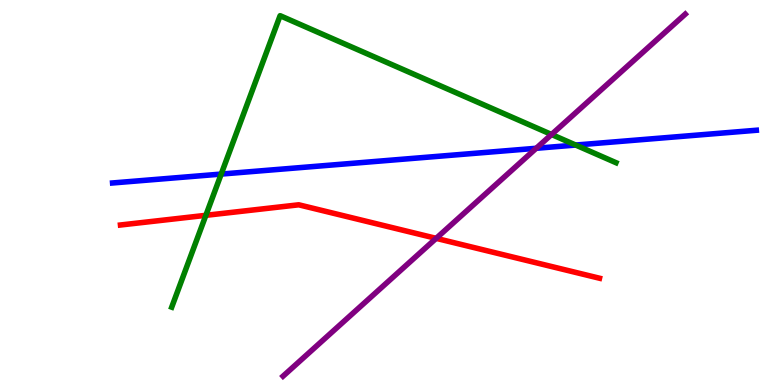[{'lines': ['blue', 'red'], 'intersections': []}, {'lines': ['green', 'red'], 'intersections': [{'x': 2.66, 'y': 4.41}]}, {'lines': ['purple', 'red'], 'intersections': [{'x': 5.63, 'y': 3.81}]}, {'lines': ['blue', 'green'], 'intersections': [{'x': 2.85, 'y': 5.48}, {'x': 7.43, 'y': 6.23}]}, {'lines': ['blue', 'purple'], 'intersections': [{'x': 6.92, 'y': 6.15}]}, {'lines': ['green', 'purple'], 'intersections': [{'x': 7.12, 'y': 6.51}]}]